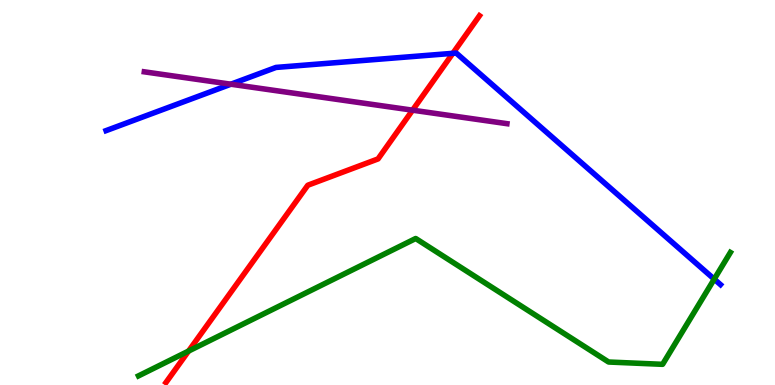[{'lines': ['blue', 'red'], 'intersections': [{'x': 5.84, 'y': 8.62}]}, {'lines': ['green', 'red'], 'intersections': [{'x': 2.43, 'y': 0.882}]}, {'lines': ['purple', 'red'], 'intersections': [{'x': 5.32, 'y': 7.14}]}, {'lines': ['blue', 'green'], 'intersections': [{'x': 9.22, 'y': 2.75}]}, {'lines': ['blue', 'purple'], 'intersections': [{'x': 2.98, 'y': 7.81}]}, {'lines': ['green', 'purple'], 'intersections': []}]